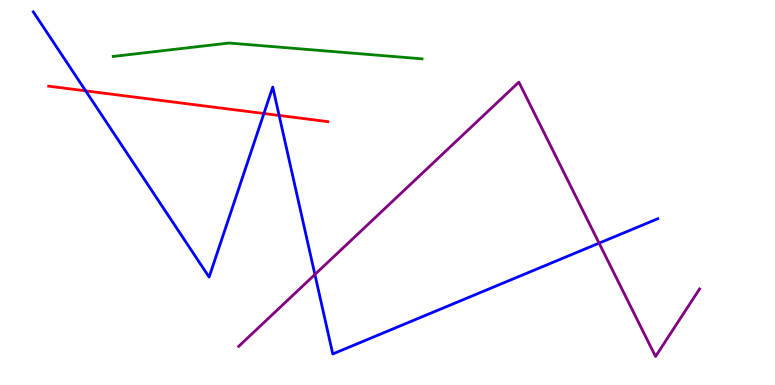[{'lines': ['blue', 'red'], 'intersections': [{'x': 1.11, 'y': 7.64}, {'x': 3.41, 'y': 7.05}, {'x': 3.6, 'y': 7.0}]}, {'lines': ['green', 'red'], 'intersections': []}, {'lines': ['purple', 'red'], 'intersections': []}, {'lines': ['blue', 'green'], 'intersections': []}, {'lines': ['blue', 'purple'], 'intersections': [{'x': 4.06, 'y': 2.87}, {'x': 7.73, 'y': 3.68}]}, {'lines': ['green', 'purple'], 'intersections': []}]